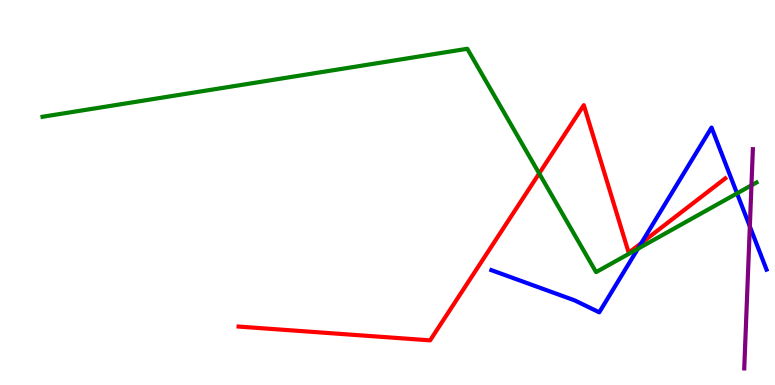[{'lines': ['blue', 'red'], 'intersections': [{'x': 8.28, 'y': 3.69}]}, {'lines': ['green', 'red'], 'intersections': [{'x': 6.96, 'y': 5.5}]}, {'lines': ['purple', 'red'], 'intersections': []}, {'lines': ['blue', 'green'], 'intersections': [{'x': 8.23, 'y': 3.54}, {'x': 9.51, 'y': 4.98}]}, {'lines': ['blue', 'purple'], 'intersections': [{'x': 9.68, 'y': 4.12}]}, {'lines': ['green', 'purple'], 'intersections': [{'x': 9.7, 'y': 5.19}]}]